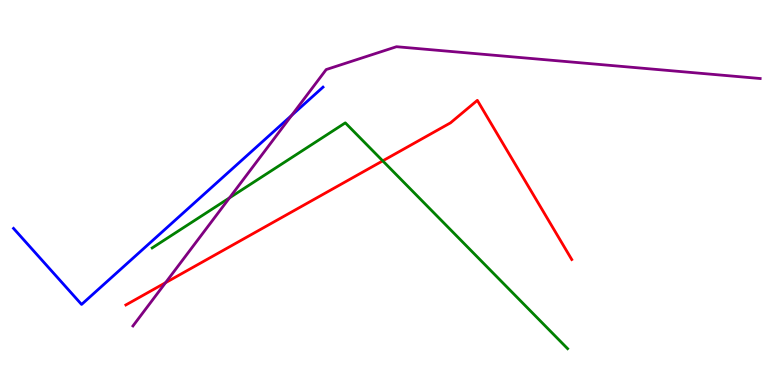[{'lines': ['blue', 'red'], 'intersections': []}, {'lines': ['green', 'red'], 'intersections': [{'x': 4.94, 'y': 5.82}]}, {'lines': ['purple', 'red'], 'intersections': [{'x': 2.14, 'y': 2.66}]}, {'lines': ['blue', 'green'], 'intersections': []}, {'lines': ['blue', 'purple'], 'intersections': [{'x': 3.76, 'y': 7.0}]}, {'lines': ['green', 'purple'], 'intersections': [{'x': 2.96, 'y': 4.86}]}]